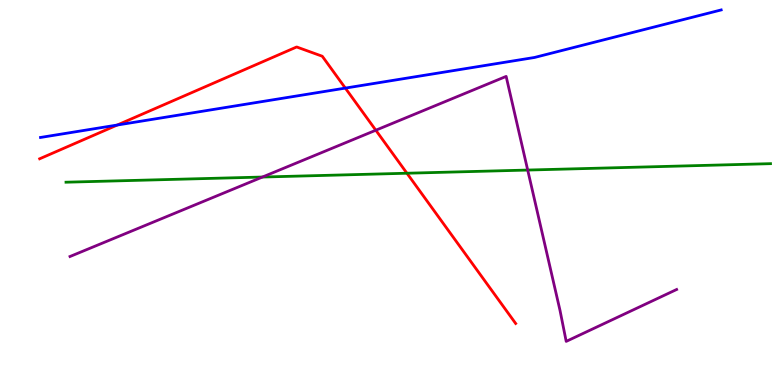[{'lines': ['blue', 'red'], 'intersections': [{'x': 1.51, 'y': 6.75}, {'x': 4.46, 'y': 7.71}]}, {'lines': ['green', 'red'], 'intersections': [{'x': 5.25, 'y': 5.5}]}, {'lines': ['purple', 'red'], 'intersections': [{'x': 4.85, 'y': 6.62}]}, {'lines': ['blue', 'green'], 'intersections': []}, {'lines': ['blue', 'purple'], 'intersections': []}, {'lines': ['green', 'purple'], 'intersections': [{'x': 3.39, 'y': 5.4}, {'x': 6.81, 'y': 5.58}]}]